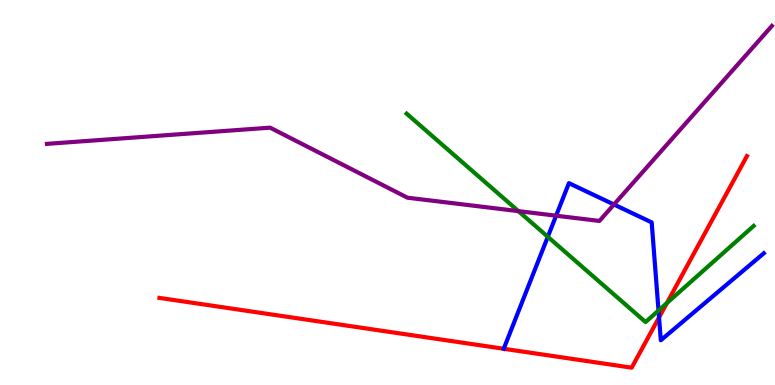[{'lines': ['blue', 'red'], 'intersections': [{'x': 8.5, 'y': 1.75}]}, {'lines': ['green', 'red'], 'intersections': [{'x': 8.6, 'y': 2.13}]}, {'lines': ['purple', 'red'], 'intersections': []}, {'lines': ['blue', 'green'], 'intersections': [{'x': 7.07, 'y': 3.85}, {'x': 8.5, 'y': 1.93}]}, {'lines': ['blue', 'purple'], 'intersections': [{'x': 7.18, 'y': 4.4}, {'x': 7.92, 'y': 4.69}]}, {'lines': ['green', 'purple'], 'intersections': [{'x': 6.69, 'y': 4.52}]}]